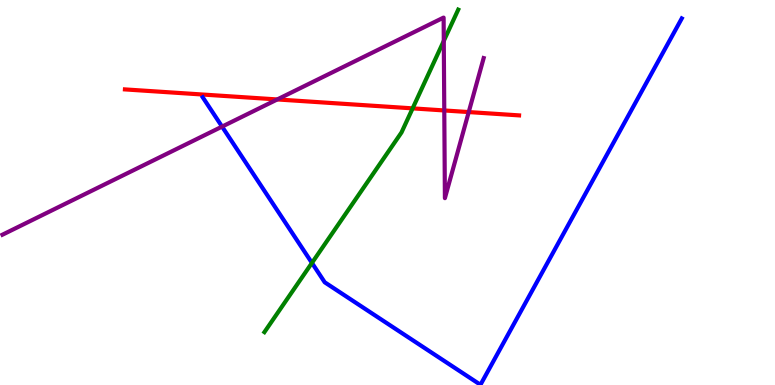[{'lines': ['blue', 'red'], 'intersections': []}, {'lines': ['green', 'red'], 'intersections': [{'x': 5.32, 'y': 7.19}]}, {'lines': ['purple', 'red'], 'intersections': [{'x': 3.58, 'y': 7.42}, {'x': 5.73, 'y': 7.13}, {'x': 6.05, 'y': 7.09}]}, {'lines': ['blue', 'green'], 'intersections': [{'x': 4.03, 'y': 3.17}]}, {'lines': ['blue', 'purple'], 'intersections': [{'x': 2.87, 'y': 6.71}]}, {'lines': ['green', 'purple'], 'intersections': [{'x': 5.73, 'y': 8.94}]}]